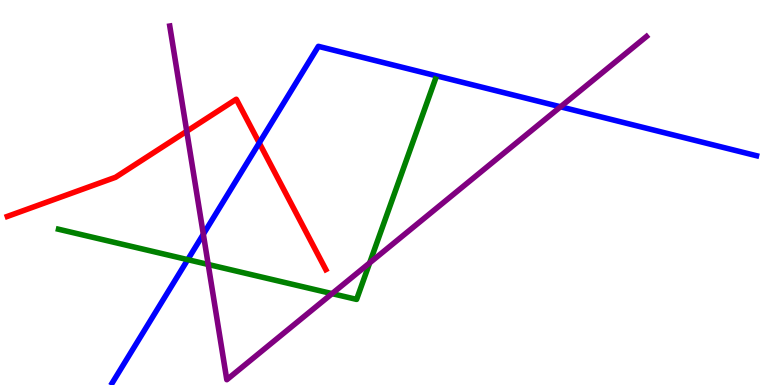[{'lines': ['blue', 'red'], 'intersections': [{'x': 3.35, 'y': 6.29}]}, {'lines': ['green', 'red'], 'intersections': []}, {'lines': ['purple', 'red'], 'intersections': [{'x': 2.41, 'y': 6.59}]}, {'lines': ['blue', 'green'], 'intersections': [{'x': 2.42, 'y': 3.26}]}, {'lines': ['blue', 'purple'], 'intersections': [{'x': 2.62, 'y': 3.92}, {'x': 7.23, 'y': 7.23}]}, {'lines': ['green', 'purple'], 'intersections': [{'x': 2.69, 'y': 3.13}, {'x': 4.28, 'y': 2.37}, {'x': 4.77, 'y': 3.17}]}]